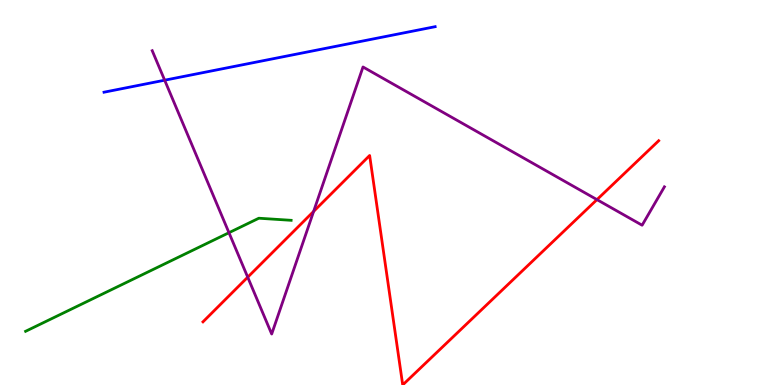[{'lines': ['blue', 'red'], 'intersections': []}, {'lines': ['green', 'red'], 'intersections': []}, {'lines': ['purple', 'red'], 'intersections': [{'x': 3.2, 'y': 2.8}, {'x': 4.05, 'y': 4.51}, {'x': 7.7, 'y': 4.81}]}, {'lines': ['blue', 'green'], 'intersections': []}, {'lines': ['blue', 'purple'], 'intersections': [{'x': 2.12, 'y': 7.92}]}, {'lines': ['green', 'purple'], 'intersections': [{'x': 2.95, 'y': 3.96}]}]